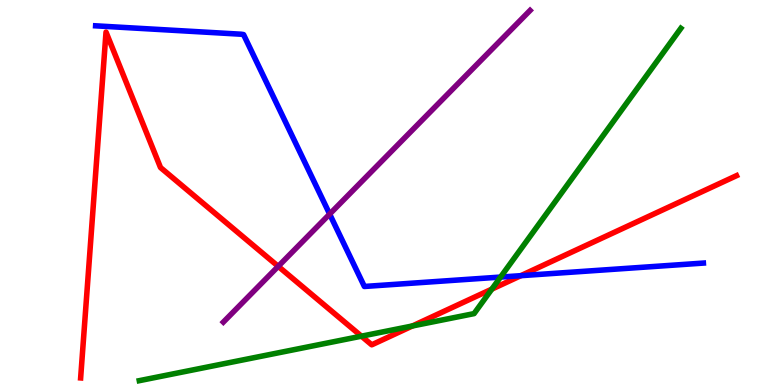[{'lines': ['blue', 'red'], 'intersections': [{'x': 6.72, 'y': 2.84}]}, {'lines': ['green', 'red'], 'intersections': [{'x': 4.66, 'y': 1.27}, {'x': 5.32, 'y': 1.53}, {'x': 6.35, 'y': 2.49}]}, {'lines': ['purple', 'red'], 'intersections': [{'x': 3.59, 'y': 3.08}]}, {'lines': ['blue', 'green'], 'intersections': [{'x': 6.46, 'y': 2.8}]}, {'lines': ['blue', 'purple'], 'intersections': [{'x': 4.25, 'y': 4.44}]}, {'lines': ['green', 'purple'], 'intersections': []}]